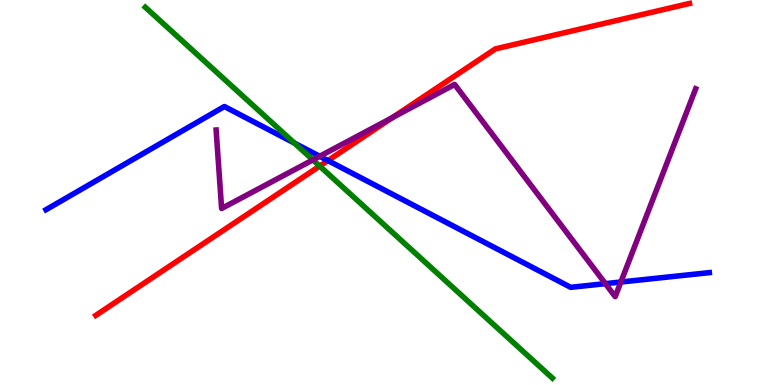[{'lines': ['blue', 'red'], 'intersections': [{'x': 4.23, 'y': 5.83}]}, {'lines': ['green', 'red'], 'intersections': [{'x': 4.12, 'y': 5.69}]}, {'lines': ['purple', 'red'], 'intersections': [{'x': 5.06, 'y': 6.95}]}, {'lines': ['blue', 'green'], 'intersections': [{'x': 3.8, 'y': 6.28}]}, {'lines': ['blue', 'purple'], 'intersections': [{'x': 4.12, 'y': 5.94}, {'x': 7.81, 'y': 2.63}, {'x': 8.01, 'y': 2.67}]}, {'lines': ['green', 'purple'], 'intersections': [{'x': 4.04, 'y': 5.85}]}]